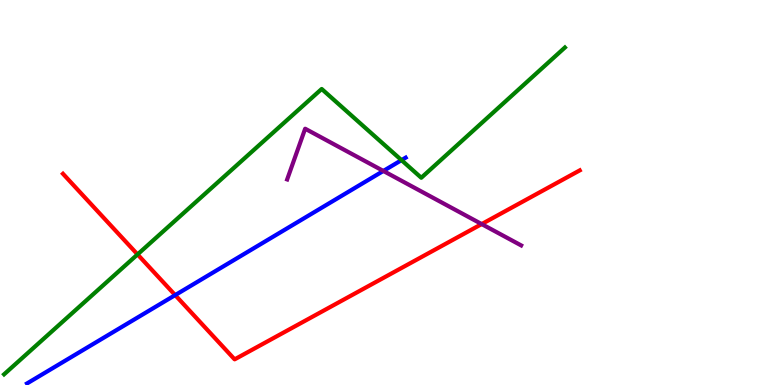[{'lines': ['blue', 'red'], 'intersections': [{'x': 2.26, 'y': 2.34}]}, {'lines': ['green', 'red'], 'intersections': [{'x': 1.77, 'y': 3.39}]}, {'lines': ['purple', 'red'], 'intersections': [{'x': 6.22, 'y': 4.18}]}, {'lines': ['blue', 'green'], 'intersections': [{'x': 5.18, 'y': 5.84}]}, {'lines': ['blue', 'purple'], 'intersections': [{'x': 4.95, 'y': 5.56}]}, {'lines': ['green', 'purple'], 'intersections': []}]